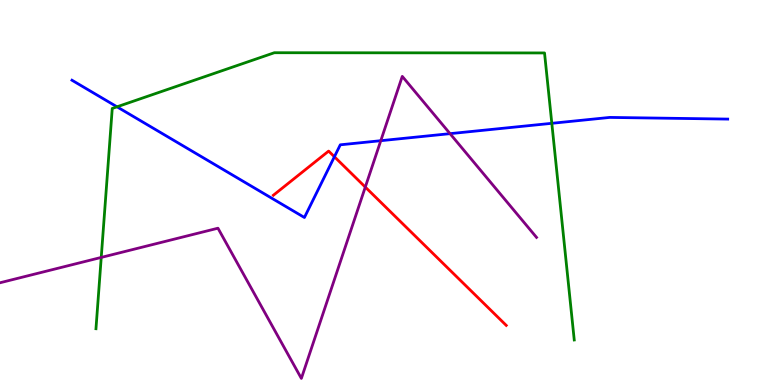[{'lines': ['blue', 'red'], 'intersections': [{'x': 4.31, 'y': 5.93}]}, {'lines': ['green', 'red'], 'intersections': []}, {'lines': ['purple', 'red'], 'intersections': [{'x': 4.71, 'y': 5.14}]}, {'lines': ['blue', 'green'], 'intersections': [{'x': 1.51, 'y': 7.23}, {'x': 7.12, 'y': 6.8}]}, {'lines': ['blue', 'purple'], 'intersections': [{'x': 4.91, 'y': 6.35}, {'x': 5.81, 'y': 6.53}]}, {'lines': ['green', 'purple'], 'intersections': [{'x': 1.31, 'y': 3.31}]}]